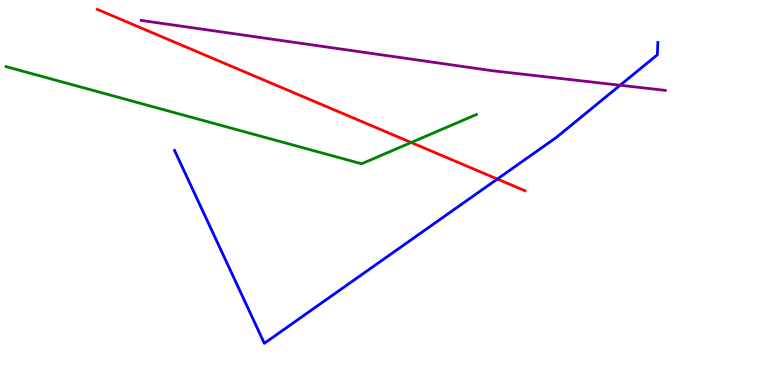[{'lines': ['blue', 'red'], 'intersections': [{'x': 6.42, 'y': 5.35}]}, {'lines': ['green', 'red'], 'intersections': [{'x': 5.31, 'y': 6.3}]}, {'lines': ['purple', 'red'], 'intersections': []}, {'lines': ['blue', 'green'], 'intersections': []}, {'lines': ['blue', 'purple'], 'intersections': [{'x': 8.0, 'y': 7.79}]}, {'lines': ['green', 'purple'], 'intersections': []}]